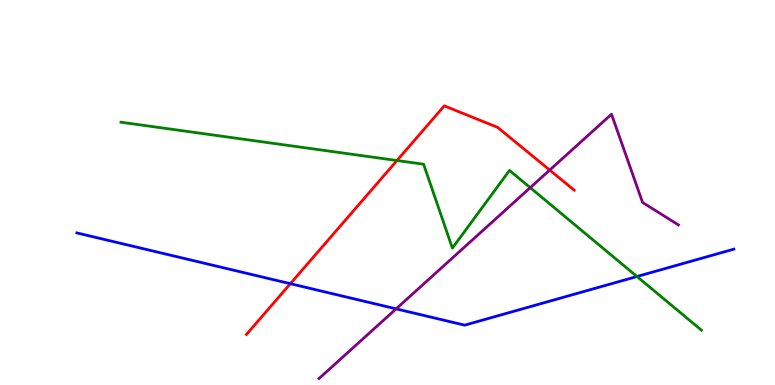[{'lines': ['blue', 'red'], 'intersections': [{'x': 3.75, 'y': 2.63}]}, {'lines': ['green', 'red'], 'intersections': [{'x': 5.12, 'y': 5.83}]}, {'lines': ['purple', 'red'], 'intersections': [{'x': 7.09, 'y': 5.58}]}, {'lines': ['blue', 'green'], 'intersections': [{'x': 8.22, 'y': 2.82}]}, {'lines': ['blue', 'purple'], 'intersections': [{'x': 5.11, 'y': 1.98}]}, {'lines': ['green', 'purple'], 'intersections': [{'x': 6.84, 'y': 5.13}]}]